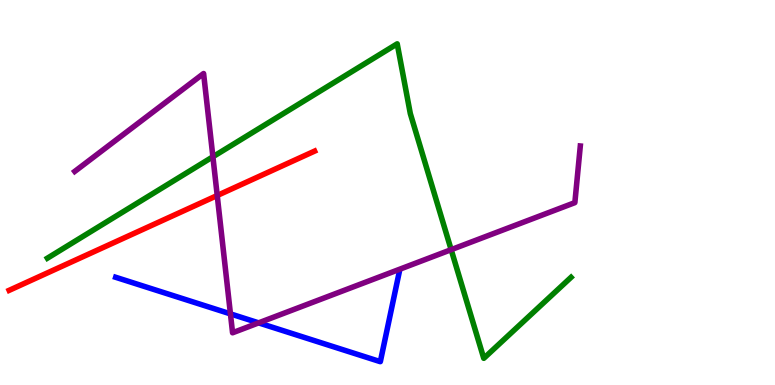[{'lines': ['blue', 'red'], 'intersections': []}, {'lines': ['green', 'red'], 'intersections': []}, {'lines': ['purple', 'red'], 'intersections': [{'x': 2.8, 'y': 4.92}]}, {'lines': ['blue', 'green'], 'intersections': []}, {'lines': ['blue', 'purple'], 'intersections': [{'x': 2.97, 'y': 1.85}, {'x': 3.34, 'y': 1.61}]}, {'lines': ['green', 'purple'], 'intersections': [{'x': 2.75, 'y': 5.93}, {'x': 5.82, 'y': 3.52}]}]